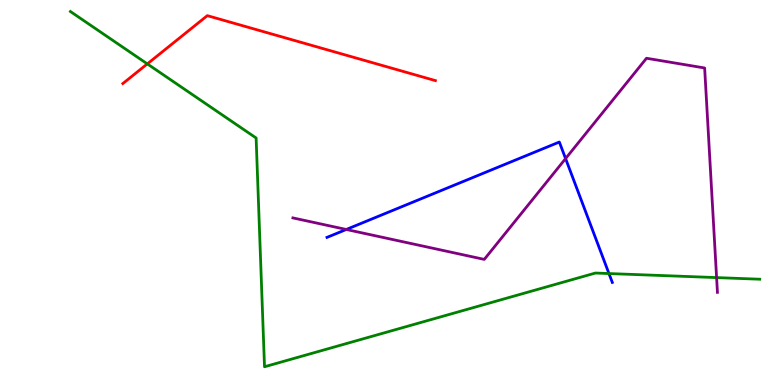[{'lines': ['blue', 'red'], 'intersections': []}, {'lines': ['green', 'red'], 'intersections': [{'x': 1.9, 'y': 8.34}]}, {'lines': ['purple', 'red'], 'intersections': []}, {'lines': ['blue', 'green'], 'intersections': [{'x': 7.86, 'y': 2.89}]}, {'lines': ['blue', 'purple'], 'intersections': [{'x': 4.47, 'y': 4.04}, {'x': 7.3, 'y': 5.88}]}, {'lines': ['green', 'purple'], 'intersections': [{'x': 9.25, 'y': 2.79}]}]